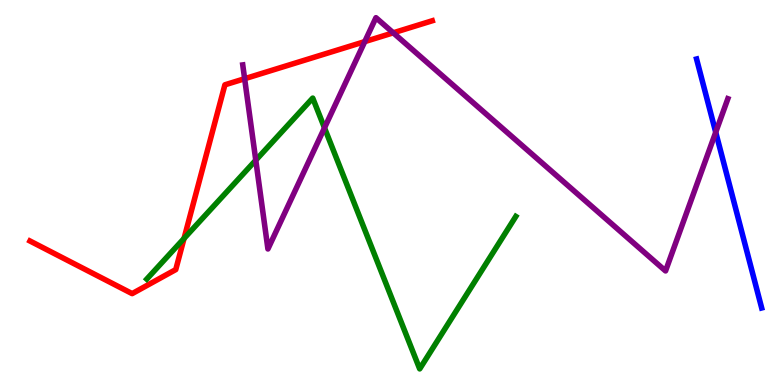[{'lines': ['blue', 'red'], 'intersections': []}, {'lines': ['green', 'red'], 'intersections': [{'x': 2.37, 'y': 3.81}]}, {'lines': ['purple', 'red'], 'intersections': [{'x': 3.16, 'y': 7.96}, {'x': 4.71, 'y': 8.92}, {'x': 5.07, 'y': 9.15}]}, {'lines': ['blue', 'green'], 'intersections': []}, {'lines': ['blue', 'purple'], 'intersections': [{'x': 9.24, 'y': 6.56}]}, {'lines': ['green', 'purple'], 'intersections': [{'x': 3.3, 'y': 5.84}, {'x': 4.19, 'y': 6.68}]}]